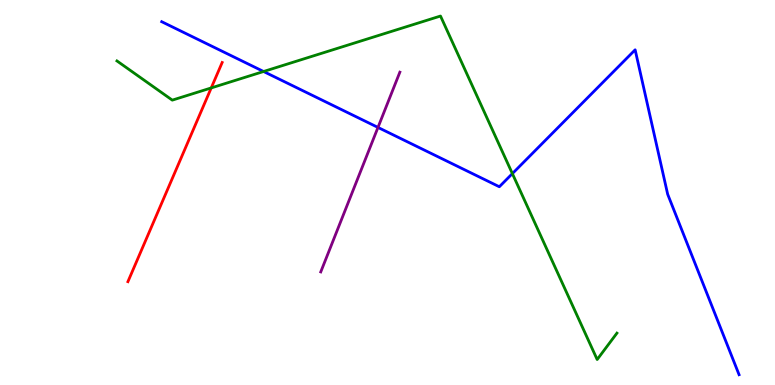[{'lines': ['blue', 'red'], 'intersections': []}, {'lines': ['green', 'red'], 'intersections': [{'x': 2.73, 'y': 7.72}]}, {'lines': ['purple', 'red'], 'intersections': []}, {'lines': ['blue', 'green'], 'intersections': [{'x': 3.4, 'y': 8.14}, {'x': 6.61, 'y': 5.49}]}, {'lines': ['blue', 'purple'], 'intersections': [{'x': 4.88, 'y': 6.69}]}, {'lines': ['green', 'purple'], 'intersections': []}]